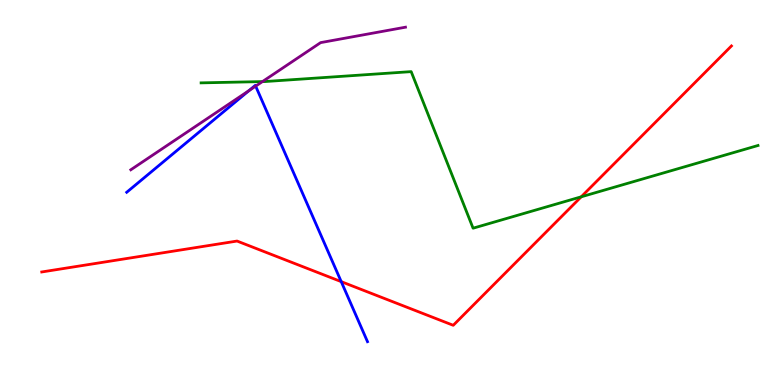[{'lines': ['blue', 'red'], 'intersections': [{'x': 4.4, 'y': 2.68}]}, {'lines': ['green', 'red'], 'intersections': [{'x': 7.5, 'y': 4.89}]}, {'lines': ['purple', 'red'], 'intersections': []}, {'lines': ['blue', 'green'], 'intersections': []}, {'lines': ['blue', 'purple'], 'intersections': [{'x': 3.21, 'y': 7.65}, {'x': 3.3, 'y': 7.76}]}, {'lines': ['green', 'purple'], 'intersections': [{'x': 3.39, 'y': 7.88}]}]